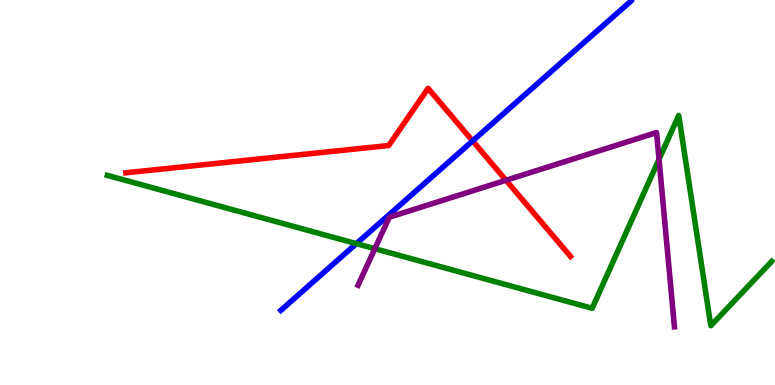[{'lines': ['blue', 'red'], 'intersections': [{'x': 6.1, 'y': 6.34}]}, {'lines': ['green', 'red'], 'intersections': []}, {'lines': ['purple', 'red'], 'intersections': [{'x': 6.53, 'y': 5.32}]}, {'lines': ['blue', 'green'], 'intersections': [{'x': 4.6, 'y': 3.67}]}, {'lines': ['blue', 'purple'], 'intersections': []}, {'lines': ['green', 'purple'], 'intersections': [{'x': 4.84, 'y': 3.54}, {'x': 8.5, 'y': 5.86}]}]